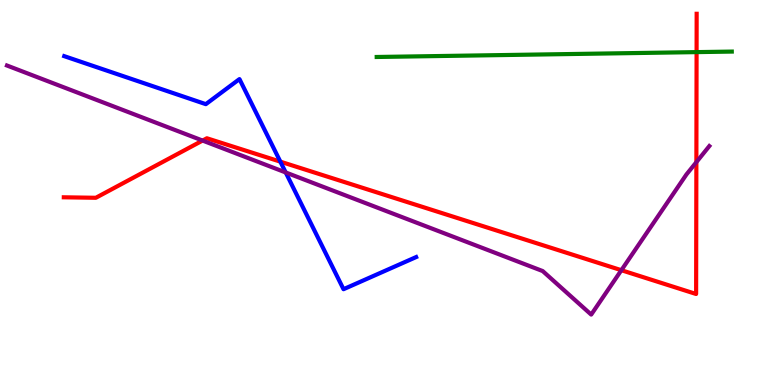[{'lines': ['blue', 'red'], 'intersections': [{'x': 3.62, 'y': 5.8}]}, {'lines': ['green', 'red'], 'intersections': [{'x': 8.99, 'y': 8.65}]}, {'lines': ['purple', 'red'], 'intersections': [{'x': 2.61, 'y': 6.35}, {'x': 8.02, 'y': 2.98}, {'x': 8.99, 'y': 5.79}]}, {'lines': ['blue', 'green'], 'intersections': []}, {'lines': ['blue', 'purple'], 'intersections': [{'x': 3.69, 'y': 5.52}]}, {'lines': ['green', 'purple'], 'intersections': []}]